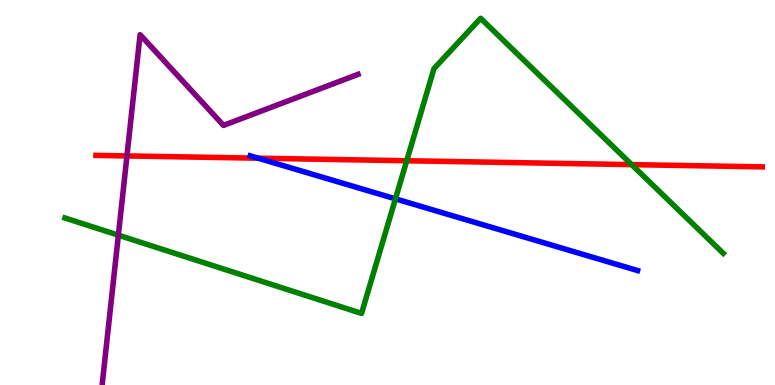[{'lines': ['blue', 'red'], 'intersections': [{'x': 3.33, 'y': 5.89}]}, {'lines': ['green', 'red'], 'intersections': [{'x': 5.25, 'y': 5.82}, {'x': 8.15, 'y': 5.72}]}, {'lines': ['purple', 'red'], 'intersections': [{'x': 1.64, 'y': 5.95}]}, {'lines': ['blue', 'green'], 'intersections': [{'x': 5.1, 'y': 4.84}]}, {'lines': ['blue', 'purple'], 'intersections': []}, {'lines': ['green', 'purple'], 'intersections': [{'x': 1.53, 'y': 3.89}]}]